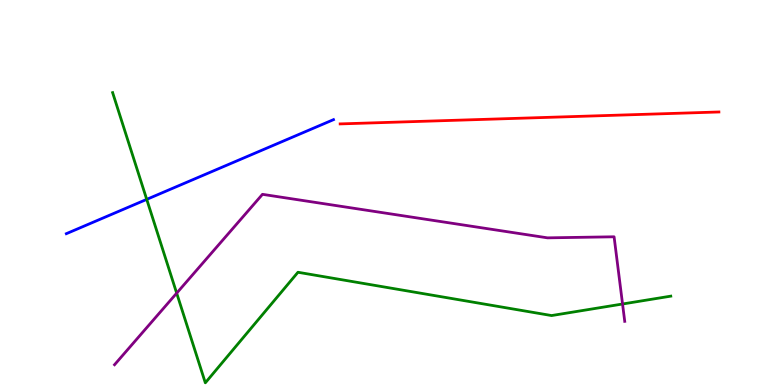[{'lines': ['blue', 'red'], 'intersections': []}, {'lines': ['green', 'red'], 'intersections': []}, {'lines': ['purple', 'red'], 'intersections': []}, {'lines': ['blue', 'green'], 'intersections': [{'x': 1.89, 'y': 4.82}]}, {'lines': ['blue', 'purple'], 'intersections': []}, {'lines': ['green', 'purple'], 'intersections': [{'x': 2.28, 'y': 2.39}, {'x': 8.03, 'y': 2.1}]}]